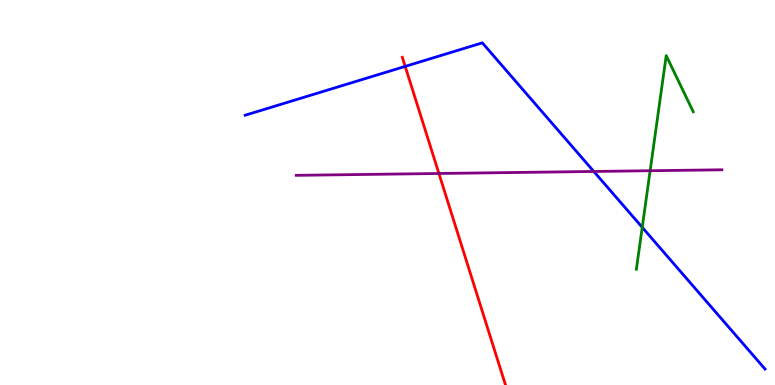[{'lines': ['blue', 'red'], 'intersections': [{'x': 5.23, 'y': 8.28}]}, {'lines': ['green', 'red'], 'intersections': []}, {'lines': ['purple', 'red'], 'intersections': [{'x': 5.66, 'y': 5.49}]}, {'lines': ['blue', 'green'], 'intersections': [{'x': 8.29, 'y': 4.09}]}, {'lines': ['blue', 'purple'], 'intersections': [{'x': 7.66, 'y': 5.55}]}, {'lines': ['green', 'purple'], 'intersections': [{'x': 8.39, 'y': 5.57}]}]